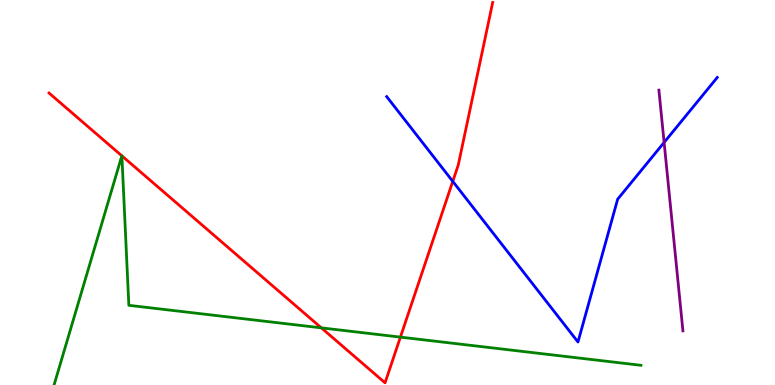[{'lines': ['blue', 'red'], 'intersections': [{'x': 5.84, 'y': 5.29}]}, {'lines': ['green', 'red'], 'intersections': [{'x': 1.57, 'y': 5.95}, {'x': 1.57, 'y': 5.95}, {'x': 4.15, 'y': 1.48}, {'x': 5.17, 'y': 1.24}]}, {'lines': ['purple', 'red'], 'intersections': []}, {'lines': ['blue', 'green'], 'intersections': []}, {'lines': ['blue', 'purple'], 'intersections': [{'x': 8.57, 'y': 6.3}]}, {'lines': ['green', 'purple'], 'intersections': []}]